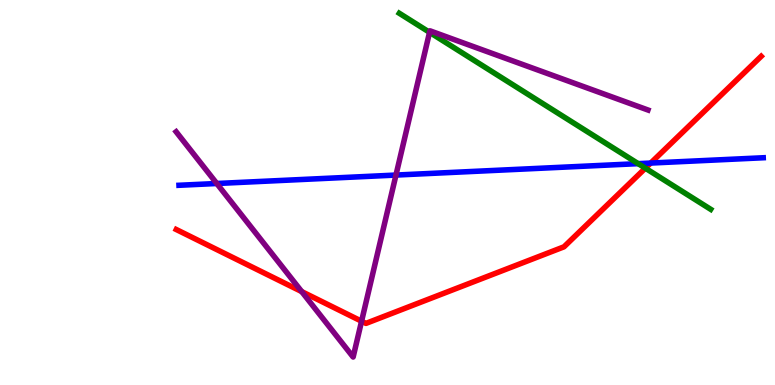[{'lines': ['blue', 'red'], 'intersections': [{'x': 8.4, 'y': 5.76}]}, {'lines': ['green', 'red'], 'intersections': [{'x': 8.33, 'y': 5.63}]}, {'lines': ['purple', 'red'], 'intersections': [{'x': 3.89, 'y': 2.43}, {'x': 4.67, 'y': 1.66}]}, {'lines': ['blue', 'green'], 'intersections': [{'x': 8.23, 'y': 5.75}]}, {'lines': ['blue', 'purple'], 'intersections': [{'x': 2.8, 'y': 5.23}, {'x': 5.11, 'y': 5.45}]}, {'lines': ['green', 'purple'], 'intersections': [{'x': 5.54, 'y': 9.16}]}]